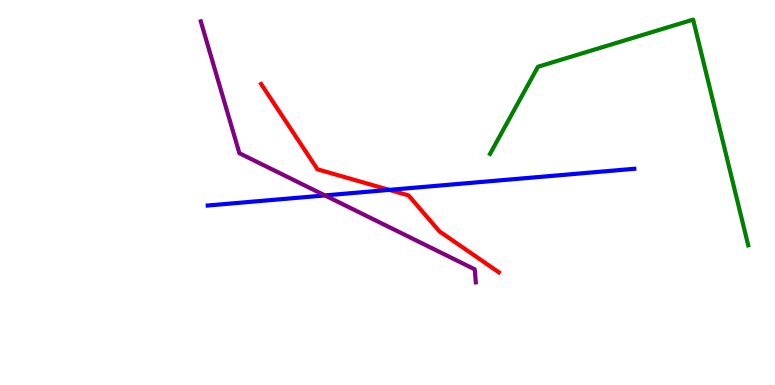[{'lines': ['blue', 'red'], 'intersections': [{'x': 5.02, 'y': 5.07}]}, {'lines': ['green', 'red'], 'intersections': []}, {'lines': ['purple', 'red'], 'intersections': []}, {'lines': ['blue', 'green'], 'intersections': []}, {'lines': ['blue', 'purple'], 'intersections': [{'x': 4.19, 'y': 4.92}]}, {'lines': ['green', 'purple'], 'intersections': []}]